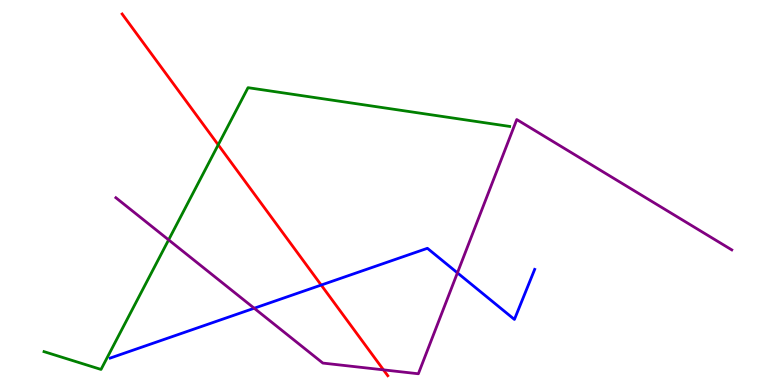[{'lines': ['blue', 'red'], 'intersections': [{'x': 4.14, 'y': 2.6}]}, {'lines': ['green', 'red'], 'intersections': [{'x': 2.82, 'y': 6.24}]}, {'lines': ['purple', 'red'], 'intersections': [{'x': 4.95, 'y': 0.393}]}, {'lines': ['blue', 'green'], 'intersections': []}, {'lines': ['blue', 'purple'], 'intersections': [{'x': 3.28, 'y': 1.99}, {'x': 5.9, 'y': 2.91}]}, {'lines': ['green', 'purple'], 'intersections': [{'x': 2.18, 'y': 3.77}]}]